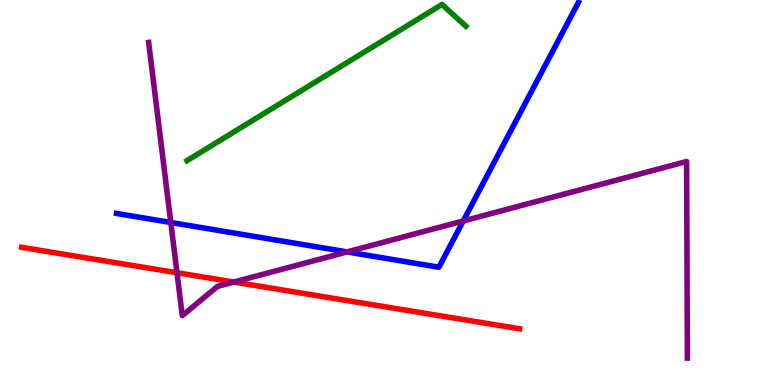[{'lines': ['blue', 'red'], 'intersections': []}, {'lines': ['green', 'red'], 'intersections': []}, {'lines': ['purple', 'red'], 'intersections': [{'x': 2.28, 'y': 2.92}, {'x': 3.02, 'y': 2.67}]}, {'lines': ['blue', 'green'], 'intersections': []}, {'lines': ['blue', 'purple'], 'intersections': [{'x': 2.2, 'y': 4.22}, {'x': 4.48, 'y': 3.46}, {'x': 5.98, 'y': 4.26}]}, {'lines': ['green', 'purple'], 'intersections': []}]